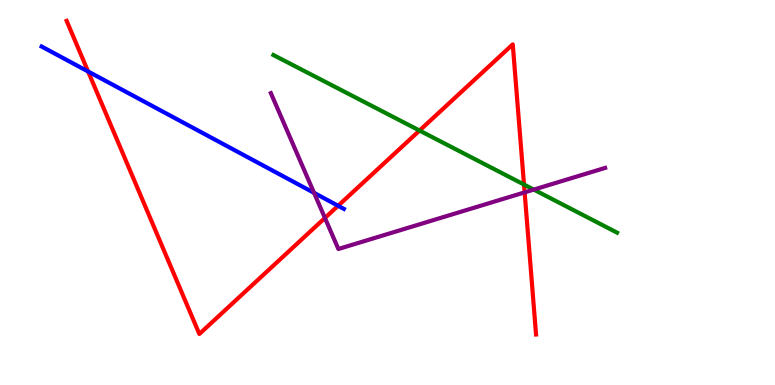[{'lines': ['blue', 'red'], 'intersections': [{'x': 1.14, 'y': 8.14}, {'x': 4.36, 'y': 4.66}]}, {'lines': ['green', 'red'], 'intersections': [{'x': 5.41, 'y': 6.61}, {'x': 6.76, 'y': 5.21}]}, {'lines': ['purple', 'red'], 'intersections': [{'x': 4.19, 'y': 4.34}, {'x': 6.77, 'y': 5.0}]}, {'lines': ['blue', 'green'], 'intersections': []}, {'lines': ['blue', 'purple'], 'intersections': [{'x': 4.05, 'y': 4.99}]}, {'lines': ['green', 'purple'], 'intersections': [{'x': 6.89, 'y': 5.08}]}]